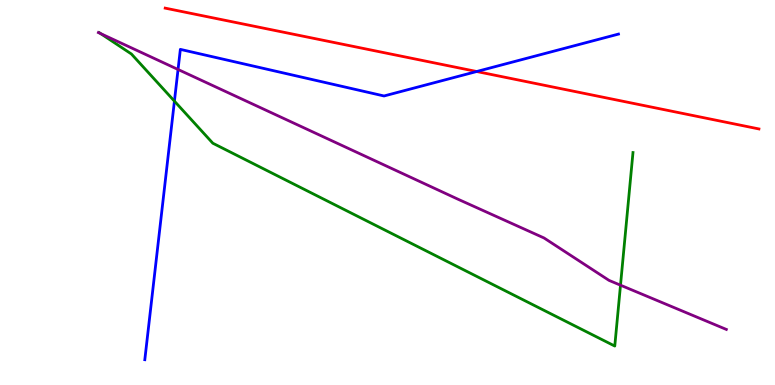[{'lines': ['blue', 'red'], 'intersections': [{'x': 6.15, 'y': 8.14}]}, {'lines': ['green', 'red'], 'intersections': []}, {'lines': ['purple', 'red'], 'intersections': []}, {'lines': ['blue', 'green'], 'intersections': [{'x': 2.25, 'y': 7.37}]}, {'lines': ['blue', 'purple'], 'intersections': [{'x': 2.3, 'y': 8.2}]}, {'lines': ['green', 'purple'], 'intersections': [{'x': 1.3, 'y': 9.13}, {'x': 8.01, 'y': 2.59}]}]